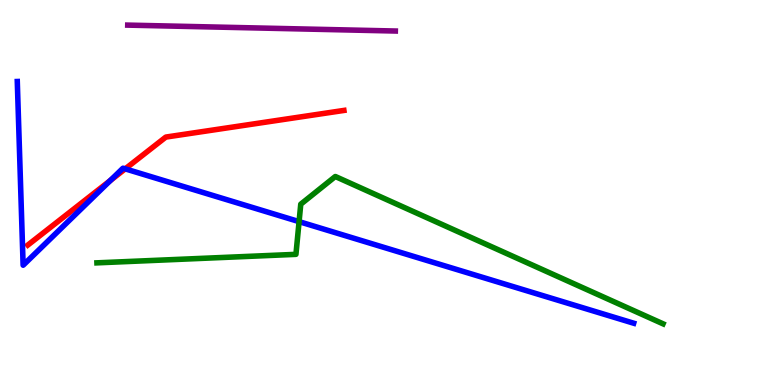[{'lines': ['blue', 'red'], 'intersections': [{'x': 1.42, 'y': 5.31}, {'x': 1.62, 'y': 5.61}]}, {'lines': ['green', 'red'], 'intersections': []}, {'lines': ['purple', 'red'], 'intersections': []}, {'lines': ['blue', 'green'], 'intersections': [{'x': 3.86, 'y': 4.24}]}, {'lines': ['blue', 'purple'], 'intersections': []}, {'lines': ['green', 'purple'], 'intersections': []}]